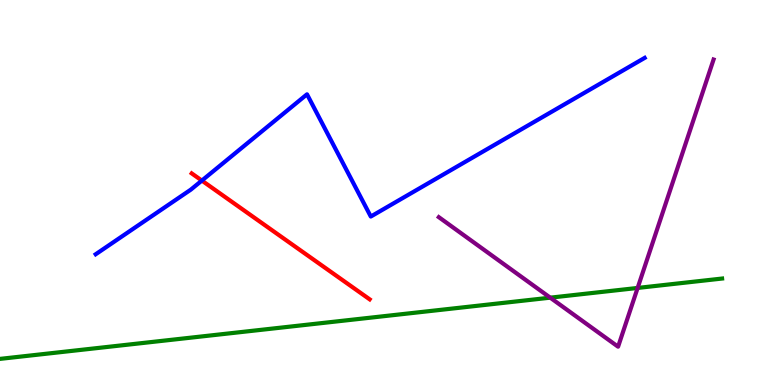[{'lines': ['blue', 'red'], 'intersections': [{'x': 2.6, 'y': 5.31}]}, {'lines': ['green', 'red'], 'intersections': []}, {'lines': ['purple', 'red'], 'intersections': []}, {'lines': ['blue', 'green'], 'intersections': []}, {'lines': ['blue', 'purple'], 'intersections': []}, {'lines': ['green', 'purple'], 'intersections': [{'x': 7.1, 'y': 2.27}, {'x': 8.23, 'y': 2.52}]}]